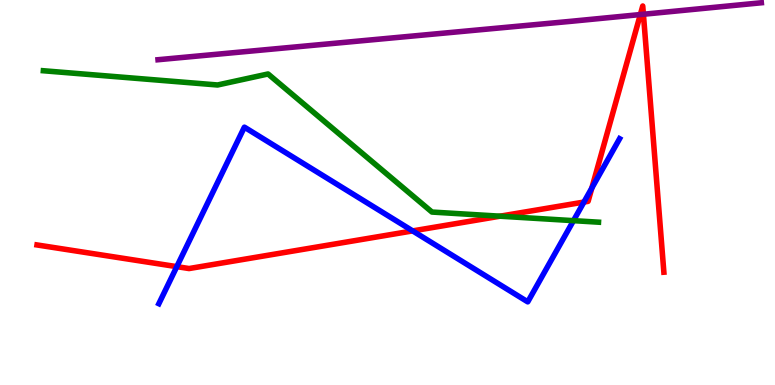[{'lines': ['blue', 'red'], 'intersections': [{'x': 2.28, 'y': 3.07}, {'x': 5.32, 'y': 4.0}, {'x': 7.53, 'y': 4.75}, {'x': 7.64, 'y': 5.12}]}, {'lines': ['green', 'red'], 'intersections': [{'x': 6.45, 'y': 4.38}]}, {'lines': ['purple', 'red'], 'intersections': [{'x': 8.26, 'y': 9.62}, {'x': 8.3, 'y': 9.63}]}, {'lines': ['blue', 'green'], 'intersections': [{'x': 7.4, 'y': 4.27}]}, {'lines': ['blue', 'purple'], 'intersections': []}, {'lines': ['green', 'purple'], 'intersections': []}]